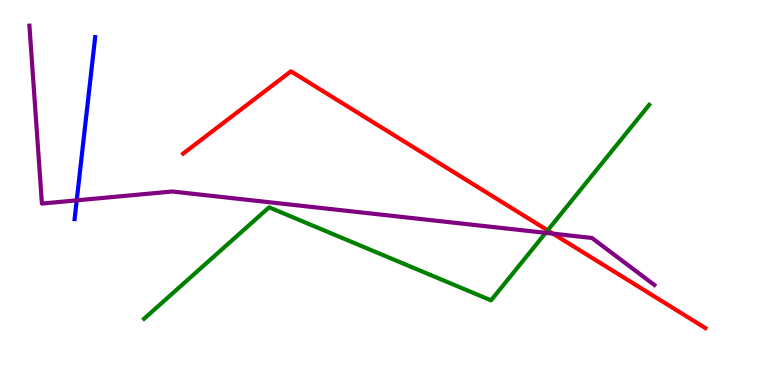[{'lines': ['blue', 'red'], 'intersections': []}, {'lines': ['green', 'red'], 'intersections': [{'x': 7.07, 'y': 4.02}]}, {'lines': ['purple', 'red'], 'intersections': [{'x': 7.14, 'y': 3.93}]}, {'lines': ['blue', 'green'], 'intersections': []}, {'lines': ['blue', 'purple'], 'intersections': [{'x': 0.99, 'y': 4.8}]}, {'lines': ['green', 'purple'], 'intersections': [{'x': 7.04, 'y': 3.95}]}]